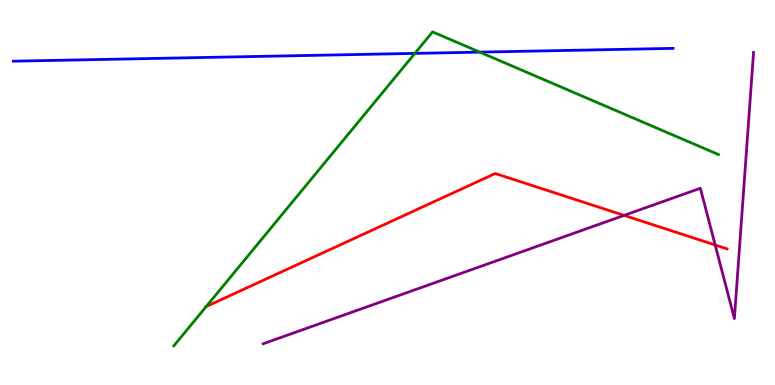[{'lines': ['blue', 'red'], 'intersections': []}, {'lines': ['green', 'red'], 'intersections': [{'x': 2.66, 'y': 2.04}]}, {'lines': ['purple', 'red'], 'intersections': [{'x': 8.05, 'y': 4.41}, {'x': 9.23, 'y': 3.64}]}, {'lines': ['blue', 'green'], 'intersections': [{'x': 5.35, 'y': 8.61}, {'x': 6.19, 'y': 8.65}]}, {'lines': ['blue', 'purple'], 'intersections': []}, {'lines': ['green', 'purple'], 'intersections': []}]